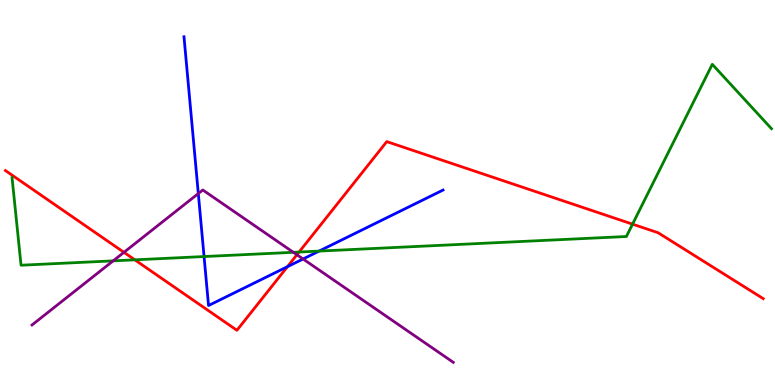[{'lines': ['blue', 'red'], 'intersections': [{'x': 3.71, 'y': 3.07}]}, {'lines': ['green', 'red'], 'intersections': [{'x': 1.74, 'y': 3.25}, {'x': 3.86, 'y': 3.45}, {'x': 8.16, 'y': 4.18}]}, {'lines': ['purple', 'red'], 'intersections': [{'x': 1.6, 'y': 3.45}, {'x': 3.83, 'y': 3.38}]}, {'lines': ['blue', 'green'], 'intersections': [{'x': 2.63, 'y': 3.34}, {'x': 4.12, 'y': 3.48}]}, {'lines': ['blue', 'purple'], 'intersections': [{'x': 2.56, 'y': 4.97}, {'x': 3.91, 'y': 3.27}]}, {'lines': ['green', 'purple'], 'intersections': [{'x': 1.46, 'y': 3.22}, {'x': 3.79, 'y': 3.45}]}]